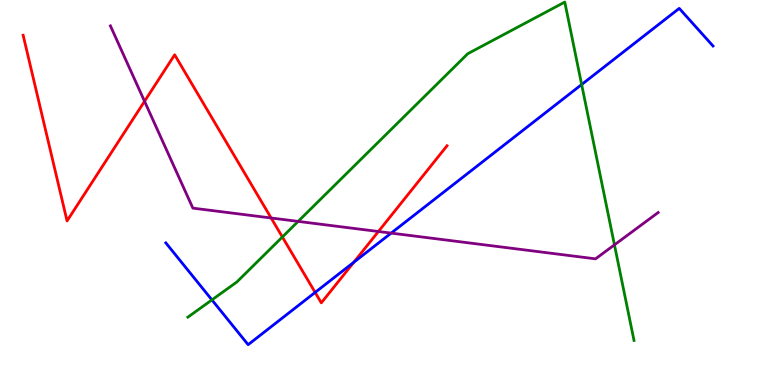[{'lines': ['blue', 'red'], 'intersections': [{'x': 4.07, 'y': 2.4}, {'x': 4.57, 'y': 3.19}]}, {'lines': ['green', 'red'], 'intersections': [{'x': 3.64, 'y': 3.84}]}, {'lines': ['purple', 'red'], 'intersections': [{'x': 1.87, 'y': 7.37}, {'x': 3.5, 'y': 4.34}, {'x': 4.88, 'y': 3.99}]}, {'lines': ['blue', 'green'], 'intersections': [{'x': 2.73, 'y': 2.21}, {'x': 7.51, 'y': 7.8}]}, {'lines': ['blue', 'purple'], 'intersections': [{'x': 5.05, 'y': 3.95}]}, {'lines': ['green', 'purple'], 'intersections': [{'x': 3.85, 'y': 4.25}, {'x': 7.93, 'y': 3.64}]}]